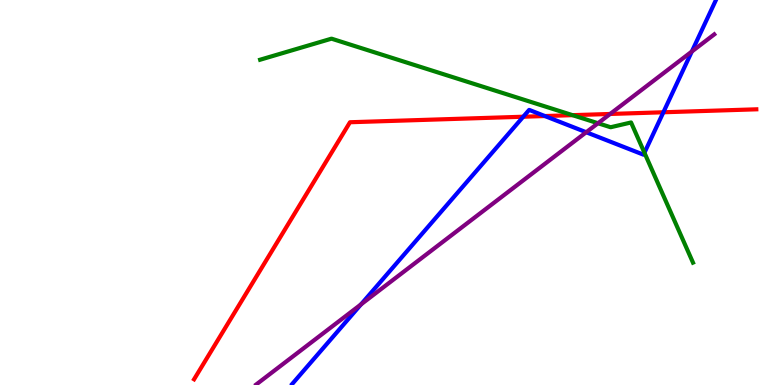[{'lines': ['blue', 'red'], 'intersections': [{'x': 6.75, 'y': 6.97}, {'x': 7.03, 'y': 6.99}, {'x': 8.56, 'y': 7.08}]}, {'lines': ['green', 'red'], 'intersections': [{'x': 7.39, 'y': 7.01}]}, {'lines': ['purple', 'red'], 'intersections': [{'x': 7.87, 'y': 7.04}]}, {'lines': ['blue', 'green'], 'intersections': [{'x': 8.32, 'y': 6.03}]}, {'lines': ['blue', 'purple'], 'intersections': [{'x': 4.66, 'y': 2.09}, {'x': 7.56, 'y': 6.57}, {'x': 8.93, 'y': 8.66}]}, {'lines': ['green', 'purple'], 'intersections': [{'x': 7.72, 'y': 6.8}]}]